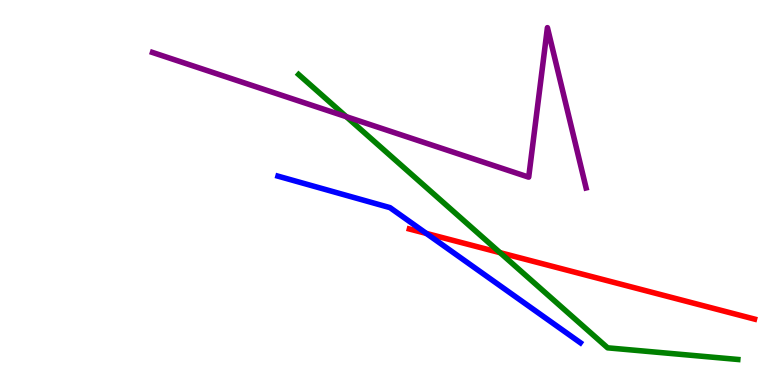[{'lines': ['blue', 'red'], 'intersections': [{'x': 5.5, 'y': 3.94}]}, {'lines': ['green', 'red'], 'intersections': [{'x': 6.45, 'y': 3.44}]}, {'lines': ['purple', 'red'], 'intersections': []}, {'lines': ['blue', 'green'], 'intersections': []}, {'lines': ['blue', 'purple'], 'intersections': []}, {'lines': ['green', 'purple'], 'intersections': [{'x': 4.47, 'y': 6.97}]}]